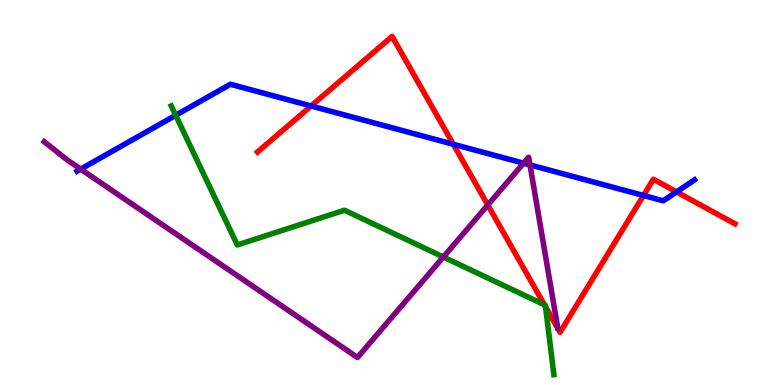[{'lines': ['blue', 'red'], 'intersections': [{'x': 4.01, 'y': 7.25}, {'x': 5.85, 'y': 6.25}, {'x': 8.3, 'y': 4.92}, {'x': 8.73, 'y': 5.02}]}, {'lines': ['green', 'red'], 'intersections': [{'x': 7.02, 'y': 2.08}, {'x': 7.04, 'y': 2.03}]}, {'lines': ['purple', 'red'], 'intersections': [{'x': 6.29, 'y': 4.67}]}, {'lines': ['blue', 'green'], 'intersections': [{'x': 2.27, 'y': 7.01}]}, {'lines': ['blue', 'purple'], 'intersections': [{'x': 1.04, 'y': 5.61}, {'x': 6.76, 'y': 5.76}, {'x': 6.84, 'y': 5.72}]}, {'lines': ['green', 'purple'], 'intersections': [{'x': 5.72, 'y': 3.32}]}]